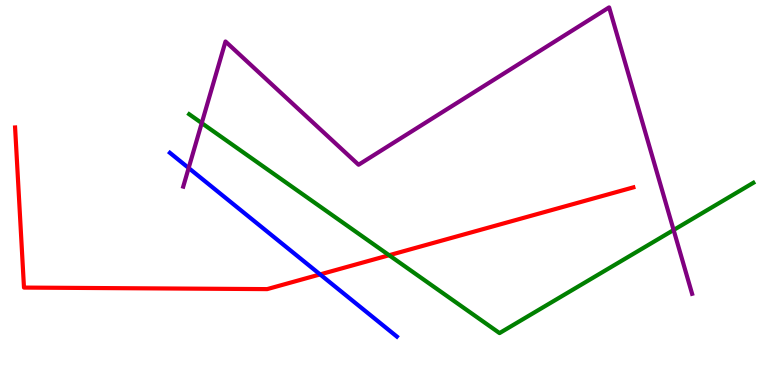[{'lines': ['blue', 'red'], 'intersections': [{'x': 4.13, 'y': 2.87}]}, {'lines': ['green', 'red'], 'intersections': [{'x': 5.02, 'y': 3.37}]}, {'lines': ['purple', 'red'], 'intersections': []}, {'lines': ['blue', 'green'], 'intersections': []}, {'lines': ['blue', 'purple'], 'intersections': [{'x': 2.43, 'y': 5.64}]}, {'lines': ['green', 'purple'], 'intersections': [{'x': 2.6, 'y': 6.8}, {'x': 8.69, 'y': 4.03}]}]